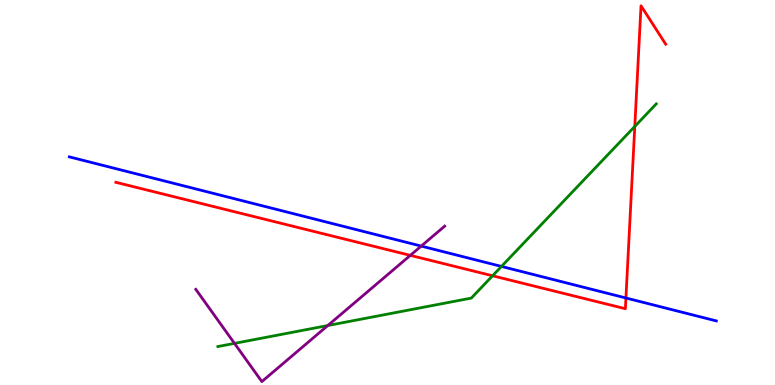[{'lines': ['blue', 'red'], 'intersections': [{'x': 8.08, 'y': 2.26}]}, {'lines': ['green', 'red'], 'intersections': [{'x': 6.36, 'y': 2.84}, {'x': 8.19, 'y': 6.72}]}, {'lines': ['purple', 'red'], 'intersections': [{'x': 5.29, 'y': 3.37}]}, {'lines': ['blue', 'green'], 'intersections': [{'x': 6.47, 'y': 3.08}]}, {'lines': ['blue', 'purple'], 'intersections': [{'x': 5.44, 'y': 3.61}]}, {'lines': ['green', 'purple'], 'intersections': [{'x': 3.03, 'y': 1.08}, {'x': 4.23, 'y': 1.54}]}]